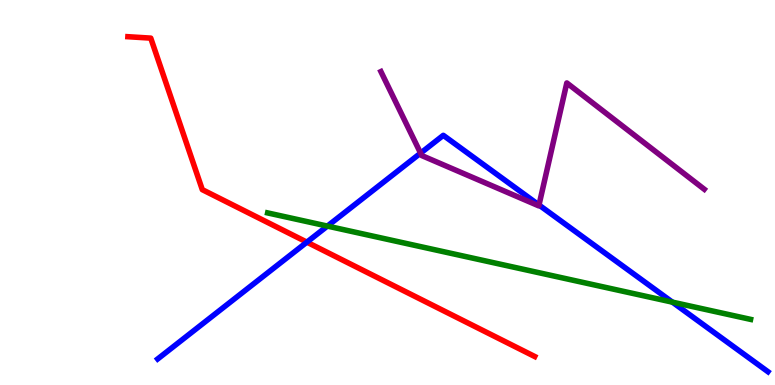[{'lines': ['blue', 'red'], 'intersections': [{'x': 3.96, 'y': 3.71}]}, {'lines': ['green', 'red'], 'intersections': []}, {'lines': ['purple', 'red'], 'intersections': []}, {'lines': ['blue', 'green'], 'intersections': [{'x': 4.22, 'y': 4.13}, {'x': 8.68, 'y': 2.15}]}, {'lines': ['blue', 'purple'], 'intersections': [{'x': 5.43, 'y': 6.02}, {'x': 6.95, 'y': 4.67}]}, {'lines': ['green', 'purple'], 'intersections': []}]